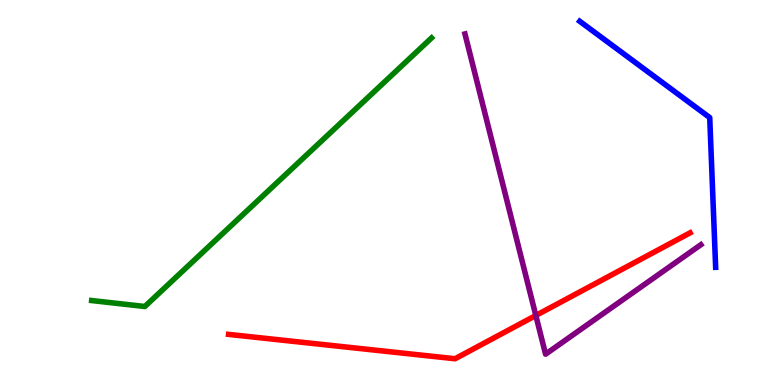[{'lines': ['blue', 'red'], 'intersections': []}, {'lines': ['green', 'red'], 'intersections': []}, {'lines': ['purple', 'red'], 'intersections': [{'x': 6.91, 'y': 1.81}]}, {'lines': ['blue', 'green'], 'intersections': []}, {'lines': ['blue', 'purple'], 'intersections': []}, {'lines': ['green', 'purple'], 'intersections': []}]